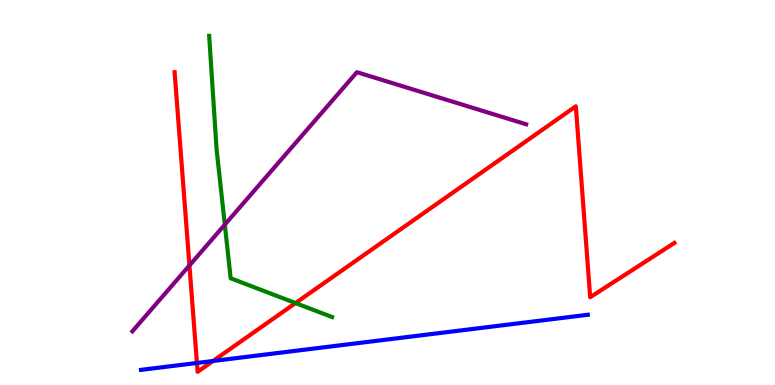[{'lines': ['blue', 'red'], 'intersections': [{'x': 2.54, 'y': 0.572}, {'x': 2.75, 'y': 0.624}]}, {'lines': ['green', 'red'], 'intersections': [{'x': 3.81, 'y': 2.13}]}, {'lines': ['purple', 'red'], 'intersections': [{'x': 2.44, 'y': 3.1}]}, {'lines': ['blue', 'green'], 'intersections': []}, {'lines': ['blue', 'purple'], 'intersections': []}, {'lines': ['green', 'purple'], 'intersections': [{'x': 2.9, 'y': 4.17}]}]